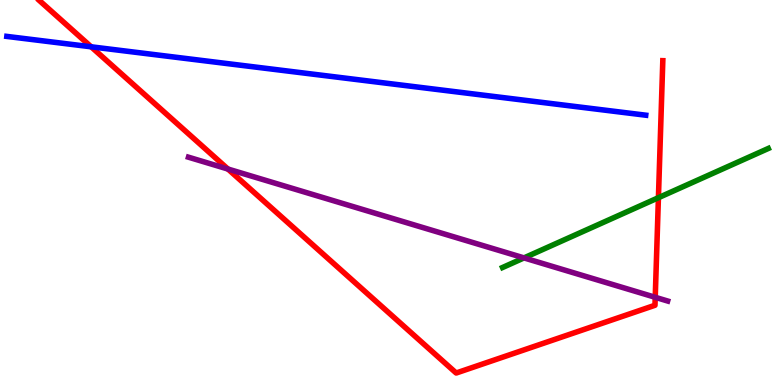[{'lines': ['blue', 'red'], 'intersections': [{'x': 1.18, 'y': 8.78}]}, {'lines': ['green', 'red'], 'intersections': [{'x': 8.5, 'y': 4.87}]}, {'lines': ['purple', 'red'], 'intersections': [{'x': 2.94, 'y': 5.61}, {'x': 8.45, 'y': 2.28}]}, {'lines': ['blue', 'green'], 'intersections': []}, {'lines': ['blue', 'purple'], 'intersections': []}, {'lines': ['green', 'purple'], 'intersections': [{'x': 6.76, 'y': 3.3}]}]